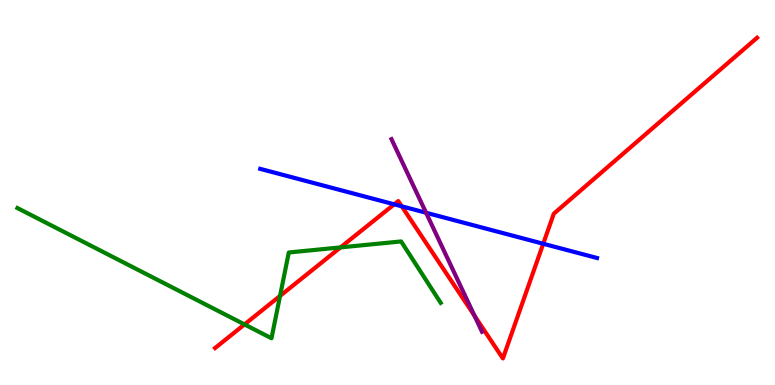[{'lines': ['blue', 'red'], 'intersections': [{'x': 5.09, 'y': 4.69}, {'x': 5.18, 'y': 4.64}, {'x': 7.01, 'y': 3.67}]}, {'lines': ['green', 'red'], 'intersections': [{'x': 3.15, 'y': 1.57}, {'x': 3.61, 'y': 2.31}, {'x': 4.39, 'y': 3.57}]}, {'lines': ['purple', 'red'], 'intersections': [{'x': 6.12, 'y': 1.8}]}, {'lines': ['blue', 'green'], 'intersections': []}, {'lines': ['blue', 'purple'], 'intersections': [{'x': 5.5, 'y': 4.47}]}, {'lines': ['green', 'purple'], 'intersections': []}]